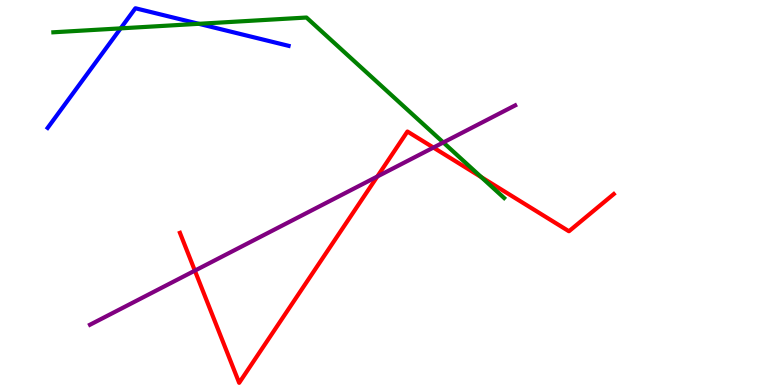[{'lines': ['blue', 'red'], 'intersections': []}, {'lines': ['green', 'red'], 'intersections': [{'x': 6.21, 'y': 5.4}]}, {'lines': ['purple', 'red'], 'intersections': [{'x': 2.51, 'y': 2.97}, {'x': 4.87, 'y': 5.42}, {'x': 5.59, 'y': 6.17}]}, {'lines': ['blue', 'green'], 'intersections': [{'x': 1.56, 'y': 9.26}, {'x': 2.57, 'y': 9.38}]}, {'lines': ['blue', 'purple'], 'intersections': []}, {'lines': ['green', 'purple'], 'intersections': [{'x': 5.72, 'y': 6.3}]}]